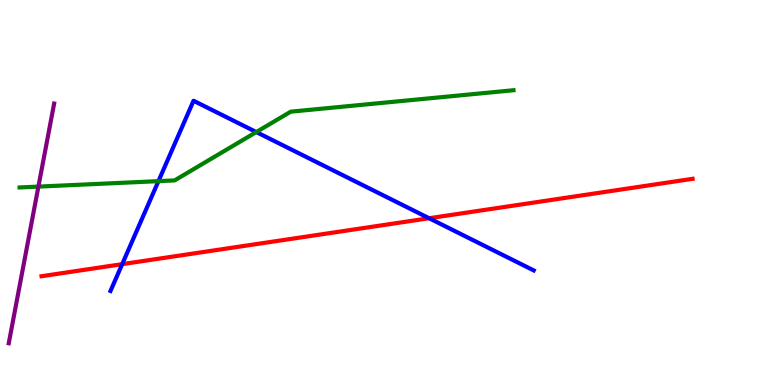[{'lines': ['blue', 'red'], 'intersections': [{'x': 1.58, 'y': 3.14}, {'x': 5.54, 'y': 4.33}]}, {'lines': ['green', 'red'], 'intersections': []}, {'lines': ['purple', 'red'], 'intersections': []}, {'lines': ['blue', 'green'], 'intersections': [{'x': 2.04, 'y': 5.3}, {'x': 3.31, 'y': 6.57}]}, {'lines': ['blue', 'purple'], 'intersections': []}, {'lines': ['green', 'purple'], 'intersections': [{'x': 0.496, 'y': 5.15}]}]